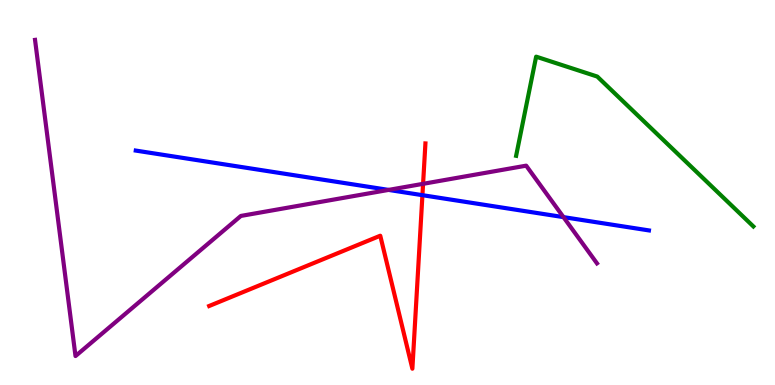[{'lines': ['blue', 'red'], 'intersections': [{'x': 5.45, 'y': 4.93}]}, {'lines': ['green', 'red'], 'intersections': []}, {'lines': ['purple', 'red'], 'intersections': [{'x': 5.46, 'y': 5.23}]}, {'lines': ['blue', 'green'], 'intersections': []}, {'lines': ['blue', 'purple'], 'intersections': [{'x': 5.01, 'y': 5.07}, {'x': 7.27, 'y': 4.36}]}, {'lines': ['green', 'purple'], 'intersections': []}]